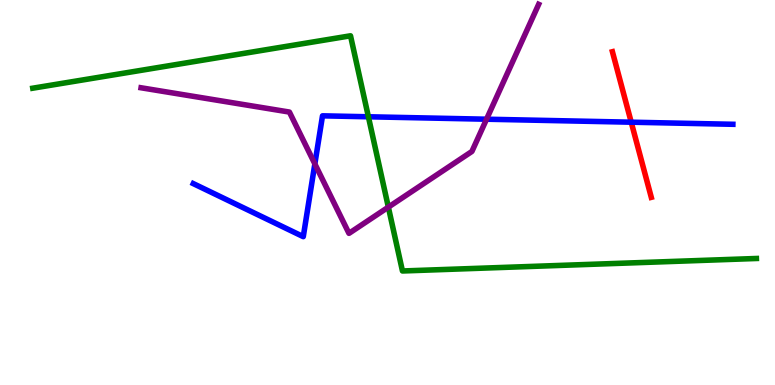[{'lines': ['blue', 'red'], 'intersections': [{'x': 8.14, 'y': 6.83}]}, {'lines': ['green', 'red'], 'intersections': []}, {'lines': ['purple', 'red'], 'intersections': []}, {'lines': ['blue', 'green'], 'intersections': [{'x': 4.75, 'y': 6.97}]}, {'lines': ['blue', 'purple'], 'intersections': [{'x': 4.06, 'y': 5.74}, {'x': 6.28, 'y': 6.9}]}, {'lines': ['green', 'purple'], 'intersections': [{'x': 5.01, 'y': 4.62}]}]